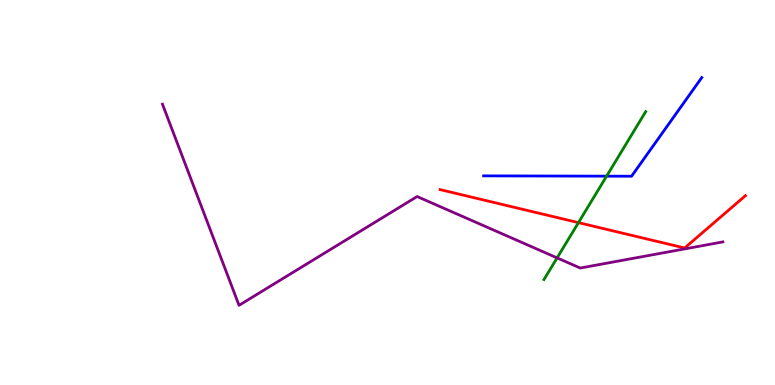[{'lines': ['blue', 'red'], 'intersections': []}, {'lines': ['green', 'red'], 'intersections': [{'x': 7.46, 'y': 4.22}]}, {'lines': ['purple', 'red'], 'intersections': []}, {'lines': ['blue', 'green'], 'intersections': [{'x': 7.83, 'y': 5.42}]}, {'lines': ['blue', 'purple'], 'intersections': []}, {'lines': ['green', 'purple'], 'intersections': [{'x': 7.19, 'y': 3.3}]}]